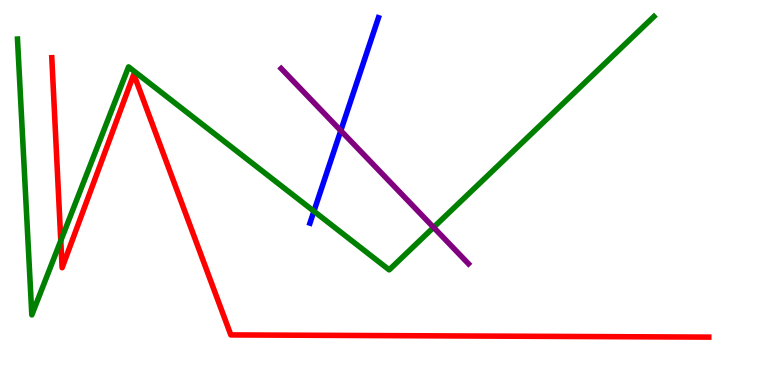[{'lines': ['blue', 'red'], 'intersections': []}, {'lines': ['green', 'red'], 'intersections': [{'x': 0.784, 'y': 3.75}]}, {'lines': ['purple', 'red'], 'intersections': []}, {'lines': ['blue', 'green'], 'intersections': [{'x': 4.05, 'y': 4.51}]}, {'lines': ['blue', 'purple'], 'intersections': [{'x': 4.4, 'y': 6.61}]}, {'lines': ['green', 'purple'], 'intersections': [{'x': 5.59, 'y': 4.09}]}]